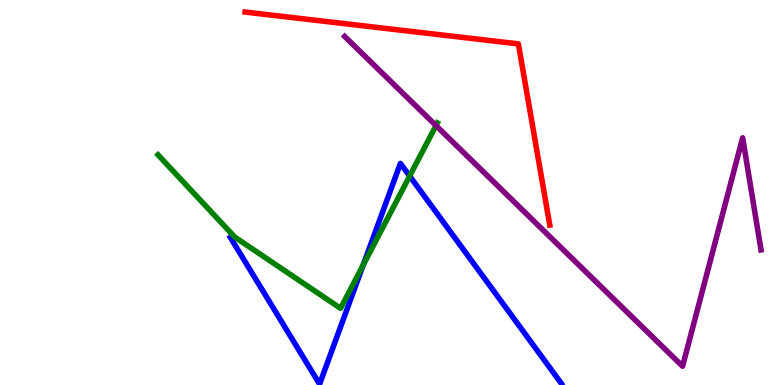[{'lines': ['blue', 'red'], 'intersections': []}, {'lines': ['green', 'red'], 'intersections': []}, {'lines': ['purple', 'red'], 'intersections': []}, {'lines': ['blue', 'green'], 'intersections': [{'x': 4.69, 'y': 3.12}, {'x': 5.29, 'y': 5.43}]}, {'lines': ['blue', 'purple'], 'intersections': []}, {'lines': ['green', 'purple'], 'intersections': [{'x': 5.63, 'y': 6.74}]}]